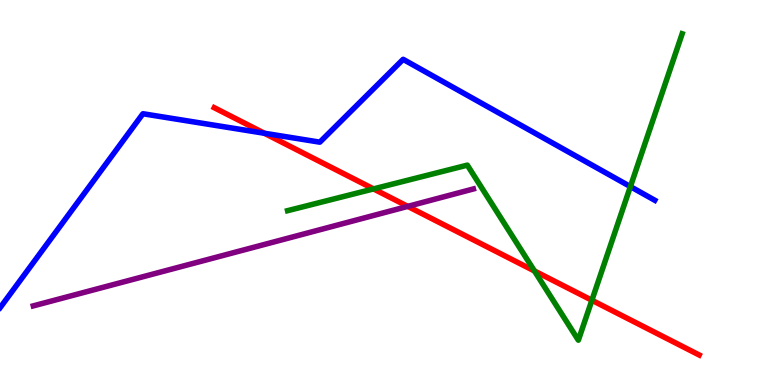[{'lines': ['blue', 'red'], 'intersections': [{'x': 3.41, 'y': 6.54}]}, {'lines': ['green', 'red'], 'intersections': [{'x': 4.82, 'y': 5.09}, {'x': 6.9, 'y': 2.96}, {'x': 7.64, 'y': 2.2}]}, {'lines': ['purple', 'red'], 'intersections': [{'x': 5.26, 'y': 4.64}]}, {'lines': ['blue', 'green'], 'intersections': [{'x': 8.13, 'y': 5.15}]}, {'lines': ['blue', 'purple'], 'intersections': []}, {'lines': ['green', 'purple'], 'intersections': []}]